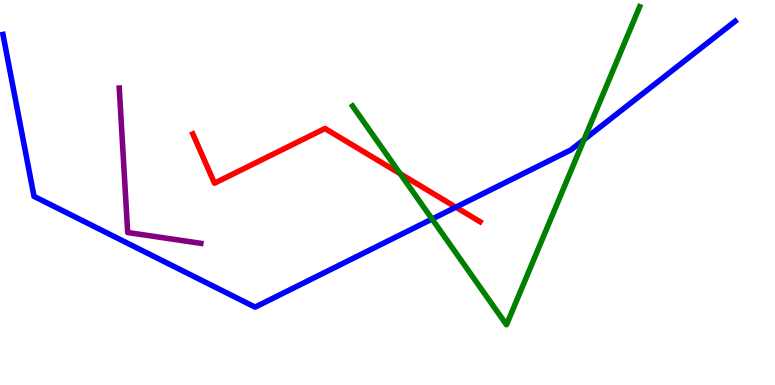[{'lines': ['blue', 'red'], 'intersections': [{'x': 5.88, 'y': 4.62}]}, {'lines': ['green', 'red'], 'intersections': [{'x': 5.16, 'y': 5.49}]}, {'lines': ['purple', 'red'], 'intersections': []}, {'lines': ['blue', 'green'], 'intersections': [{'x': 5.58, 'y': 4.31}, {'x': 7.54, 'y': 6.37}]}, {'lines': ['blue', 'purple'], 'intersections': []}, {'lines': ['green', 'purple'], 'intersections': []}]